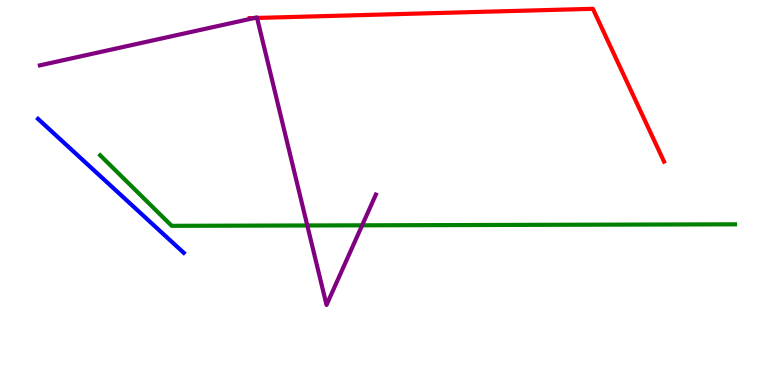[{'lines': ['blue', 'red'], 'intersections': []}, {'lines': ['green', 'red'], 'intersections': []}, {'lines': ['purple', 'red'], 'intersections': [{'x': 3.28, 'y': 9.53}, {'x': 3.32, 'y': 9.53}]}, {'lines': ['blue', 'green'], 'intersections': []}, {'lines': ['blue', 'purple'], 'intersections': []}, {'lines': ['green', 'purple'], 'intersections': [{'x': 3.97, 'y': 4.14}, {'x': 4.67, 'y': 4.15}]}]